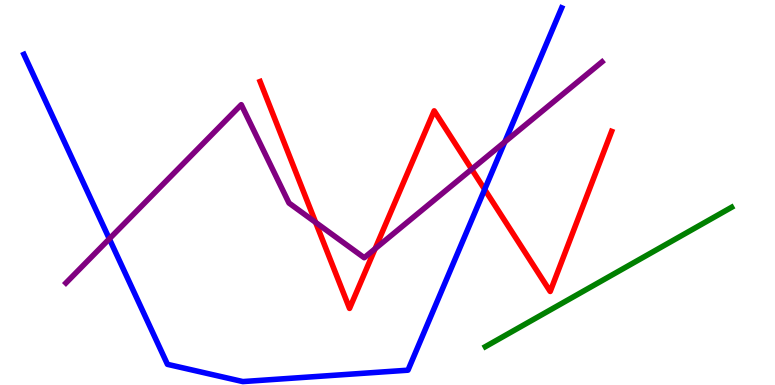[{'lines': ['blue', 'red'], 'intersections': [{'x': 6.25, 'y': 5.08}]}, {'lines': ['green', 'red'], 'intersections': []}, {'lines': ['purple', 'red'], 'intersections': [{'x': 4.07, 'y': 4.22}, {'x': 4.84, 'y': 3.54}, {'x': 6.09, 'y': 5.6}]}, {'lines': ['blue', 'green'], 'intersections': []}, {'lines': ['blue', 'purple'], 'intersections': [{'x': 1.41, 'y': 3.8}, {'x': 6.51, 'y': 6.31}]}, {'lines': ['green', 'purple'], 'intersections': []}]